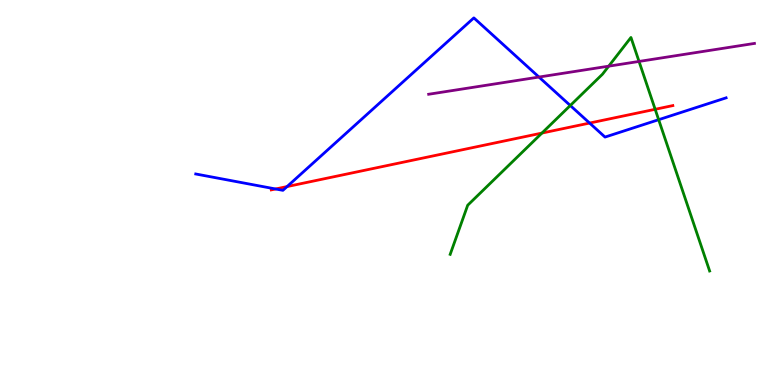[{'lines': ['blue', 'red'], 'intersections': [{'x': 3.56, 'y': 5.09}, {'x': 3.7, 'y': 5.15}, {'x': 7.61, 'y': 6.8}]}, {'lines': ['green', 'red'], 'intersections': [{'x': 6.99, 'y': 6.54}, {'x': 8.45, 'y': 7.16}]}, {'lines': ['purple', 'red'], 'intersections': []}, {'lines': ['blue', 'green'], 'intersections': [{'x': 7.36, 'y': 7.26}, {'x': 8.5, 'y': 6.89}]}, {'lines': ['blue', 'purple'], 'intersections': [{'x': 6.95, 'y': 8.0}]}, {'lines': ['green', 'purple'], 'intersections': [{'x': 7.85, 'y': 8.28}, {'x': 8.25, 'y': 8.4}]}]